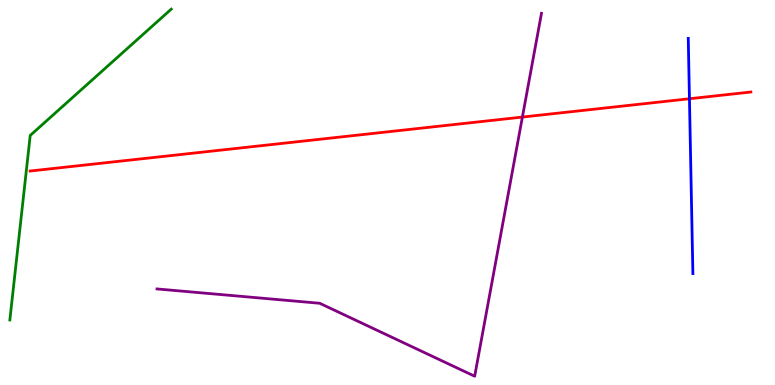[{'lines': ['blue', 'red'], 'intersections': [{'x': 8.9, 'y': 7.44}]}, {'lines': ['green', 'red'], 'intersections': []}, {'lines': ['purple', 'red'], 'intersections': [{'x': 6.74, 'y': 6.96}]}, {'lines': ['blue', 'green'], 'intersections': []}, {'lines': ['blue', 'purple'], 'intersections': []}, {'lines': ['green', 'purple'], 'intersections': []}]